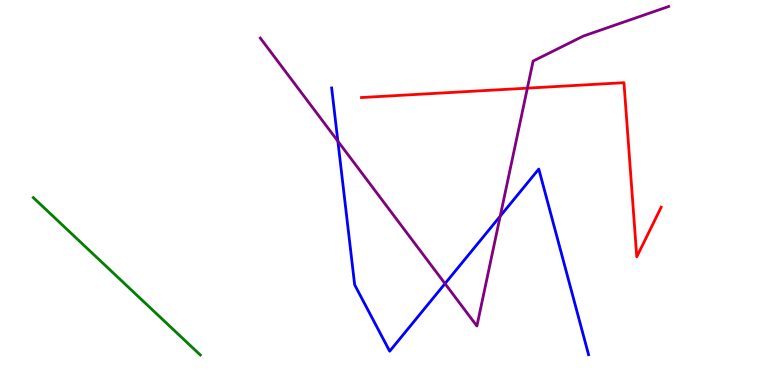[{'lines': ['blue', 'red'], 'intersections': []}, {'lines': ['green', 'red'], 'intersections': []}, {'lines': ['purple', 'red'], 'intersections': [{'x': 6.8, 'y': 7.71}]}, {'lines': ['blue', 'green'], 'intersections': []}, {'lines': ['blue', 'purple'], 'intersections': [{'x': 4.36, 'y': 6.33}, {'x': 5.74, 'y': 2.63}, {'x': 6.45, 'y': 4.38}]}, {'lines': ['green', 'purple'], 'intersections': []}]